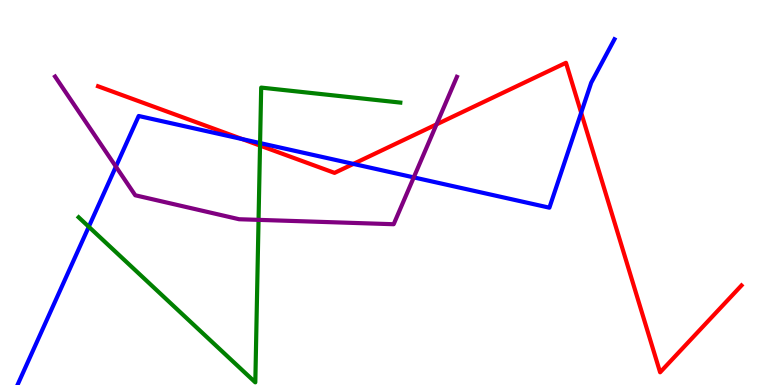[{'lines': ['blue', 'red'], 'intersections': [{'x': 3.13, 'y': 6.39}, {'x': 4.56, 'y': 5.74}, {'x': 7.5, 'y': 7.07}]}, {'lines': ['green', 'red'], 'intersections': [{'x': 3.36, 'y': 6.22}]}, {'lines': ['purple', 'red'], 'intersections': [{'x': 5.63, 'y': 6.77}]}, {'lines': ['blue', 'green'], 'intersections': [{'x': 1.15, 'y': 4.11}, {'x': 3.36, 'y': 6.28}]}, {'lines': ['blue', 'purple'], 'intersections': [{'x': 1.5, 'y': 5.67}, {'x': 5.34, 'y': 5.39}]}, {'lines': ['green', 'purple'], 'intersections': [{'x': 3.34, 'y': 4.29}]}]